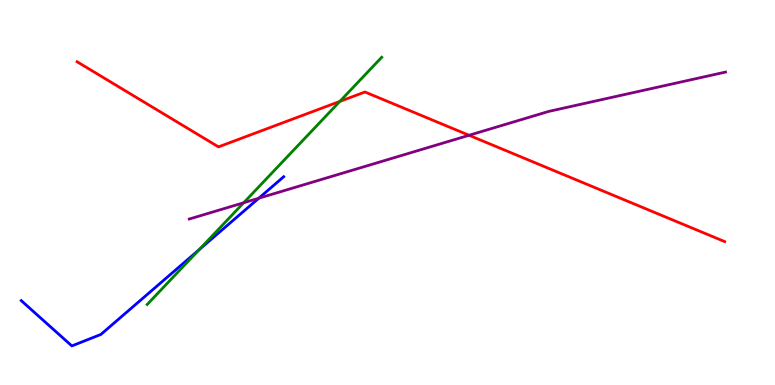[{'lines': ['blue', 'red'], 'intersections': []}, {'lines': ['green', 'red'], 'intersections': [{'x': 4.39, 'y': 7.37}]}, {'lines': ['purple', 'red'], 'intersections': [{'x': 6.05, 'y': 6.49}]}, {'lines': ['blue', 'green'], 'intersections': [{'x': 2.57, 'y': 3.52}]}, {'lines': ['blue', 'purple'], 'intersections': [{'x': 3.34, 'y': 4.85}]}, {'lines': ['green', 'purple'], 'intersections': [{'x': 3.14, 'y': 4.73}]}]